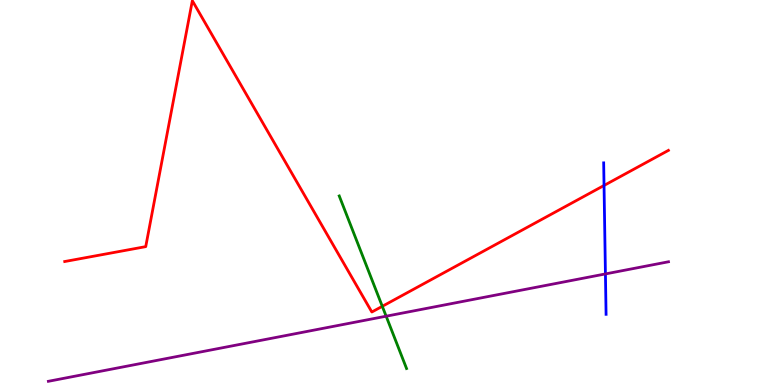[{'lines': ['blue', 'red'], 'intersections': [{'x': 7.79, 'y': 5.18}]}, {'lines': ['green', 'red'], 'intersections': [{'x': 4.93, 'y': 2.04}]}, {'lines': ['purple', 'red'], 'intersections': []}, {'lines': ['blue', 'green'], 'intersections': []}, {'lines': ['blue', 'purple'], 'intersections': [{'x': 7.81, 'y': 2.88}]}, {'lines': ['green', 'purple'], 'intersections': [{'x': 4.98, 'y': 1.79}]}]